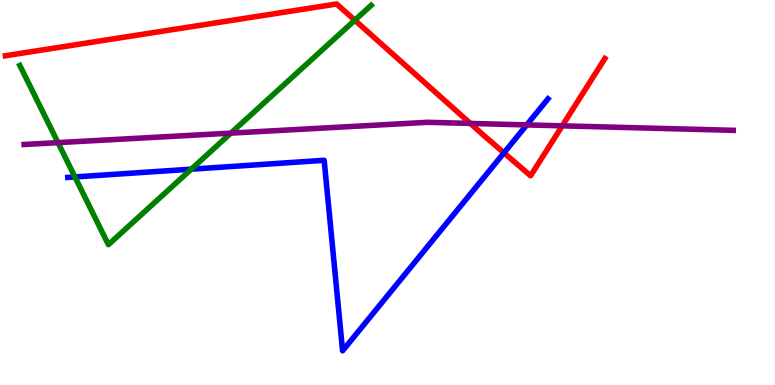[{'lines': ['blue', 'red'], 'intersections': [{'x': 6.5, 'y': 6.03}]}, {'lines': ['green', 'red'], 'intersections': [{'x': 4.58, 'y': 9.47}]}, {'lines': ['purple', 'red'], 'intersections': [{'x': 6.07, 'y': 6.79}, {'x': 7.25, 'y': 6.73}]}, {'lines': ['blue', 'green'], 'intersections': [{'x': 0.967, 'y': 5.4}, {'x': 2.47, 'y': 5.61}]}, {'lines': ['blue', 'purple'], 'intersections': [{'x': 6.8, 'y': 6.76}]}, {'lines': ['green', 'purple'], 'intersections': [{'x': 0.748, 'y': 6.3}, {'x': 2.98, 'y': 6.54}]}]